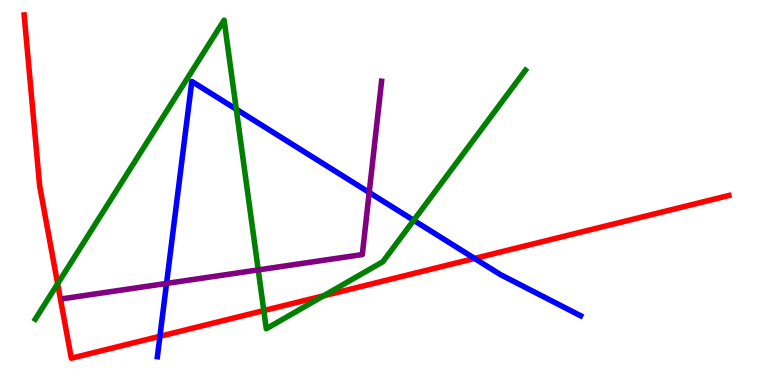[{'lines': ['blue', 'red'], 'intersections': [{'x': 2.06, 'y': 1.27}, {'x': 6.12, 'y': 3.29}]}, {'lines': ['green', 'red'], 'intersections': [{'x': 0.744, 'y': 2.63}, {'x': 3.4, 'y': 1.93}, {'x': 4.18, 'y': 2.32}]}, {'lines': ['purple', 'red'], 'intersections': []}, {'lines': ['blue', 'green'], 'intersections': [{'x': 3.05, 'y': 7.16}, {'x': 5.34, 'y': 4.28}]}, {'lines': ['blue', 'purple'], 'intersections': [{'x': 2.15, 'y': 2.64}, {'x': 4.76, 'y': 5.0}]}, {'lines': ['green', 'purple'], 'intersections': [{'x': 3.33, 'y': 2.99}]}]